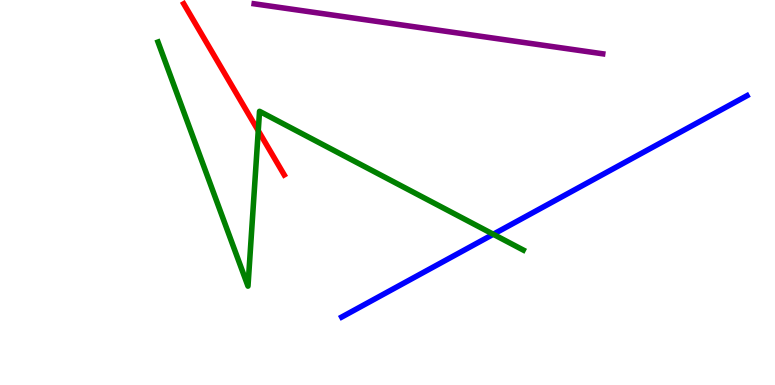[{'lines': ['blue', 'red'], 'intersections': []}, {'lines': ['green', 'red'], 'intersections': [{'x': 3.33, 'y': 6.61}]}, {'lines': ['purple', 'red'], 'intersections': []}, {'lines': ['blue', 'green'], 'intersections': [{'x': 6.36, 'y': 3.92}]}, {'lines': ['blue', 'purple'], 'intersections': []}, {'lines': ['green', 'purple'], 'intersections': []}]